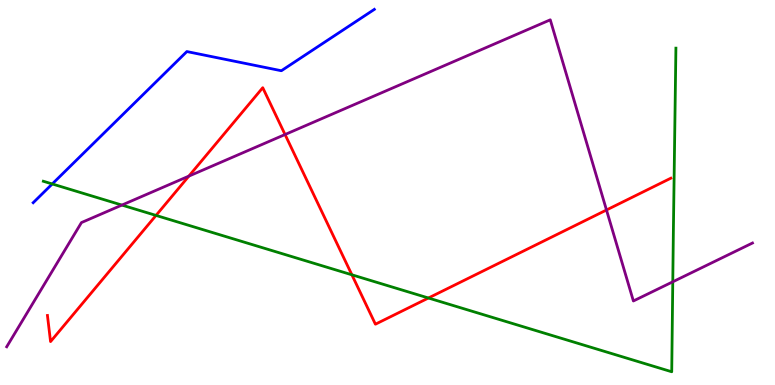[{'lines': ['blue', 'red'], 'intersections': []}, {'lines': ['green', 'red'], 'intersections': [{'x': 2.01, 'y': 4.4}, {'x': 4.54, 'y': 2.86}, {'x': 5.53, 'y': 2.26}]}, {'lines': ['purple', 'red'], 'intersections': [{'x': 2.44, 'y': 5.43}, {'x': 3.68, 'y': 6.51}, {'x': 7.83, 'y': 4.55}]}, {'lines': ['blue', 'green'], 'intersections': [{'x': 0.674, 'y': 5.22}]}, {'lines': ['blue', 'purple'], 'intersections': []}, {'lines': ['green', 'purple'], 'intersections': [{'x': 1.57, 'y': 4.67}, {'x': 8.68, 'y': 2.68}]}]